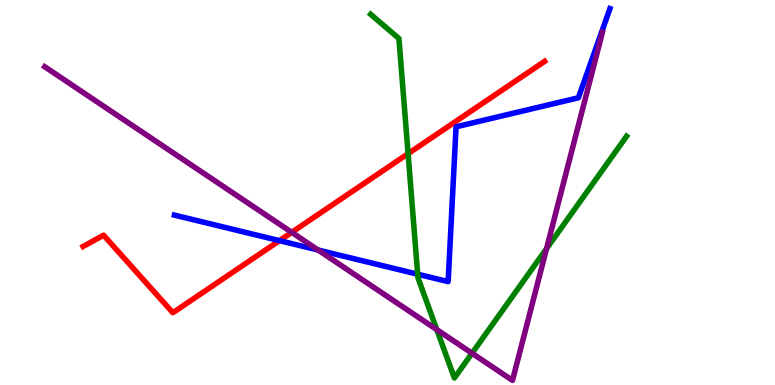[{'lines': ['blue', 'red'], 'intersections': [{'x': 3.61, 'y': 3.75}]}, {'lines': ['green', 'red'], 'intersections': [{'x': 5.27, 'y': 6.01}]}, {'lines': ['purple', 'red'], 'intersections': [{'x': 3.76, 'y': 3.96}]}, {'lines': ['blue', 'green'], 'intersections': [{'x': 5.39, 'y': 2.88}]}, {'lines': ['blue', 'purple'], 'intersections': [{'x': 4.1, 'y': 3.51}]}, {'lines': ['green', 'purple'], 'intersections': [{'x': 5.64, 'y': 1.44}, {'x': 6.09, 'y': 0.825}, {'x': 7.05, 'y': 3.54}]}]